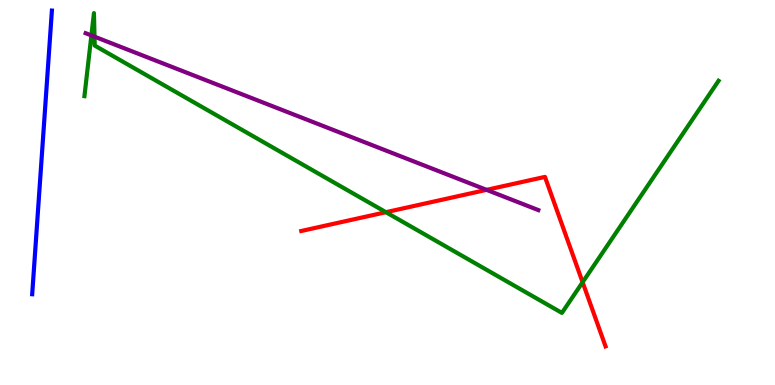[{'lines': ['blue', 'red'], 'intersections': []}, {'lines': ['green', 'red'], 'intersections': [{'x': 4.98, 'y': 4.49}, {'x': 7.52, 'y': 2.67}]}, {'lines': ['purple', 'red'], 'intersections': [{'x': 6.28, 'y': 5.07}]}, {'lines': ['blue', 'green'], 'intersections': []}, {'lines': ['blue', 'purple'], 'intersections': []}, {'lines': ['green', 'purple'], 'intersections': [{'x': 1.18, 'y': 9.08}, {'x': 1.22, 'y': 9.05}]}]